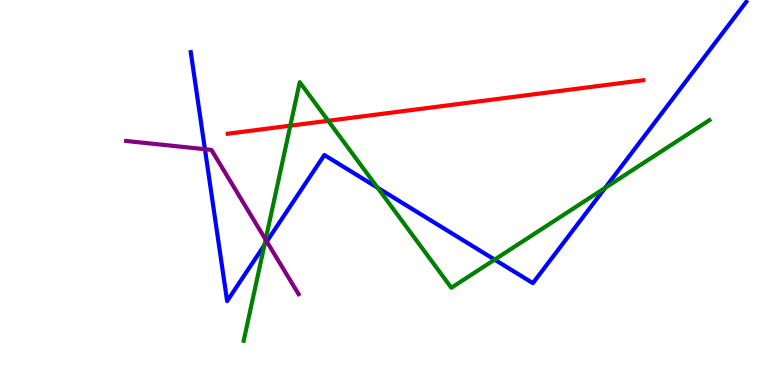[{'lines': ['blue', 'red'], 'intersections': []}, {'lines': ['green', 'red'], 'intersections': [{'x': 3.75, 'y': 6.74}, {'x': 4.23, 'y': 6.86}]}, {'lines': ['purple', 'red'], 'intersections': []}, {'lines': ['blue', 'green'], 'intersections': [{'x': 3.41, 'y': 3.63}, {'x': 4.87, 'y': 5.12}, {'x': 6.38, 'y': 3.26}, {'x': 7.81, 'y': 5.12}]}, {'lines': ['blue', 'purple'], 'intersections': [{'x': 2.64, 'y': 6.12}, {'x': 3.44, 'y': 3.73}]}, {'lines': ['green', 'purple'], 'intersections': [{'x': 3.43, 'y': 3.78}]}]